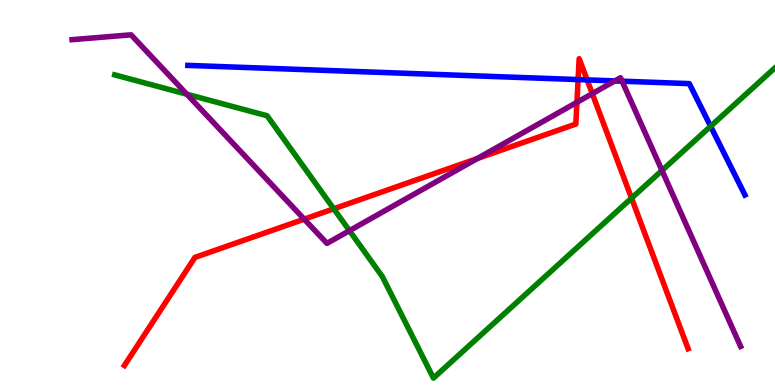[{'lines': ['blue', 'red'], 'intersections': [{'x': 7.46, 'y': 7.93}, {'x': 7.58, 'y': 7.92}]}, {'lines': ['green', 'red'], 'intersections': [{'x': 4.31, 'y': 4.58}, {'x': 8.15, 'y': 4.85}]}, {'lines': ['purple', 'red'], 'intersections': [{'x': 3.93, 'y': 4.31}, {'x': 6.16, 'y': 5.88}, {'x': 7.44, 'y': 7.34}, {'x': 7.64, 'y': 7.57}]}, {'lines': ['blue', 'green'], 'intersections': [{'x': 9.17, 'y': 6.72}]}, {'lines': ['blue', 'purple'], 'intersections': [{'x': 7.93, 'y': 7.9}, {'x': 8.03, 'y': 7.89}]}, {'lines': ['green', 'purple'], 'intersections': [{'x': 2.41, 'y': 7.55}, {'x': 4.51, 'y': 4.01}, {'x': 8.54, 'y': 5.57}]}]